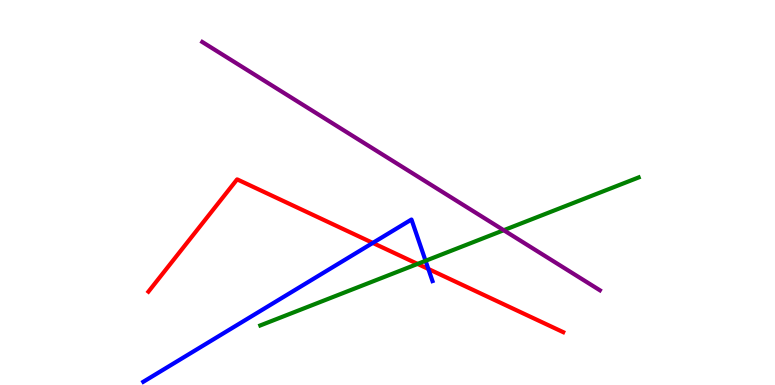[{'lines': ['blue', 'red'], 'intersections': [{'x': 4.81, 'y': 3.69}, {'x': 5.53, 'y': 3.01}]}, {'lines': ['green', 'red'], 'intersections': [{'x': 5.39, 'y': 3.15}]}, {'lines': ['purple', 'red'], 'intersections': []}, {'lines': ['blue', 'green'], 'intersections': [{'x': 5.49, 'y': 3.23}]}, {'lines': ['blue', 'purple'], 'intersections': []}, {'lines': ['green', 'purple'], 'intersections': [{'x': 6.5, 'y': 4.02}]}]